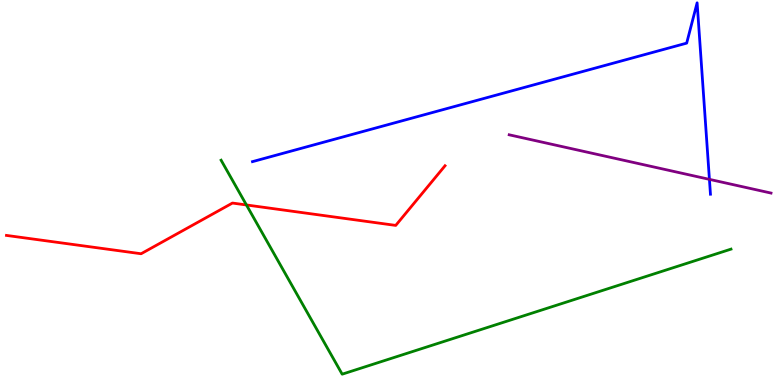[{'lines': ['blue', 'red'], 'intersections': []}, {'lines': ['green', 'red'], 'intersections': [{'x': 3.18, 'y': 4.68}]}, {'lines': ['purple', 'red'], 'intersections': []}, {'lines': ['blue', 'green'], 'intersections': []}, {'lines': ['blue', 'purple'], 'intersections': [{'x': 9.15, 'y': 5.34}]}, {'lines': ['green', 'purple'], 'intersections': []}]